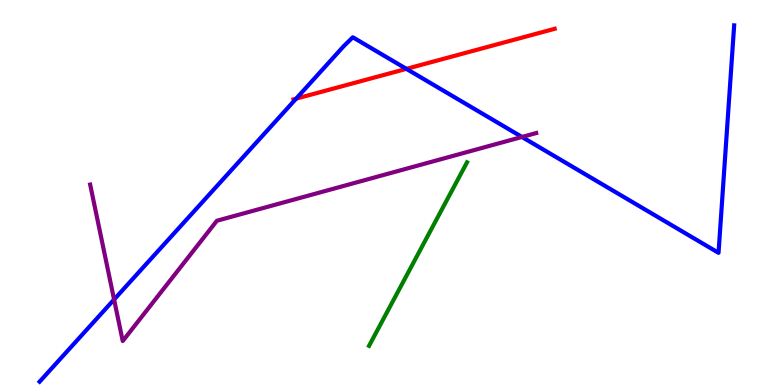[{'lines': ['blue', 'red'], 'intersections': [{'x': 3.82, 'y': 7.44}, {'x': 5.24, 'y': 8.21}]}, {'lines': ['green', 'red'], 'intersections': []}, {'lines': ['purple', 'red'], 'intersections': []}, {'lines': ['blue', 'green'], 'intersections': []}, {'lines': ['blue', 'purple'], 'intersections': [{'x': 1.47, 'y': 2.22}, {'x': 6.74, 'y': 6.44}]}, {'lines': ['green', 'purple'], 'intersections': []}]